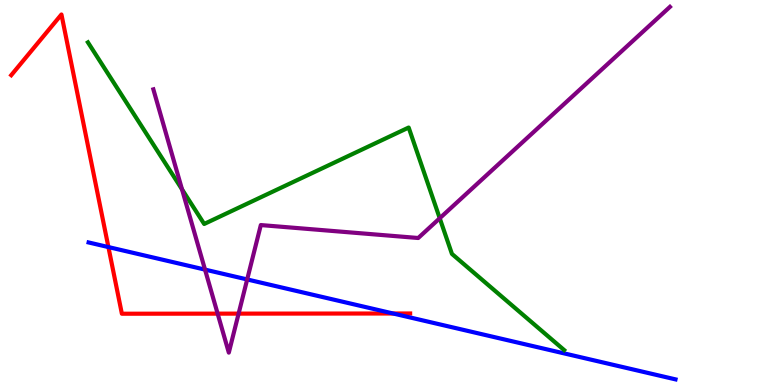[{'lines': ['blue', 'red'], 'intersections': [{'x': 1.4, 'y': 3.58}, {'x': 5.07, 'y': 1.86}]}, {'lines': ['green', 'red'], 'intersections': []}, {'lines': ['purple', 'red'], 'intersections': [{'x': 2.81, 'y': 1.85}, {'x': 3.08, 'y': 1.85}]}, {'lines': ['blue', 'green'], 'intersections': []}, {'lines': ['blue', 'purple'], 'intersections': [{'x': 2.65, 'y': 3.0}, {'x': 3.19, 'y': 2.74}]}, {'lines': ['green', 'purple'], 'intersections': [{'x': 2.35, 'y': 5.08}, {'x': 5.67, 'y': 4.33}]}]